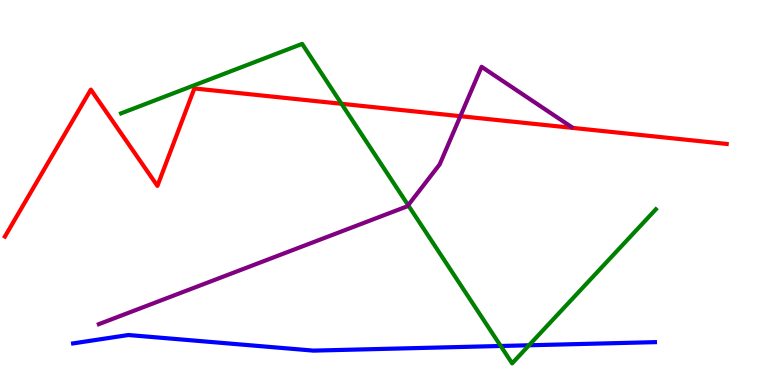[{'lines': ['blue', 'red'], 'intersections': []}, {'lines': ['green', 'red'], 'intersections': [{'x': 4.41, 'y': 7.3}]}, {'lines': ['purple', 'red'], 'intersections': [{'x': 5.94, 'y': 6.98}]}, {'lines': ['blue', 'green'], 'intersections': [{'x': 6.46, 'y': 1.01}, {'x': 6.83, 'y': 1.03}]}, {'lines': ['blue', 'purple'], 'intersections': []}, {'lines': ['green', 'purple'], 'intersections': [{'x': 5.27, 'y': 4.67}]}]